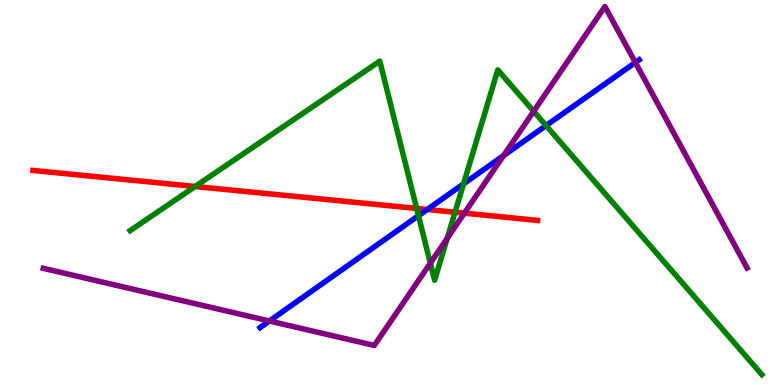[{'lines': ['blue', 'red'], 'intersections': [{'x': 5.51, 'y': 4.56}]}, {'lines': ['green', 'red'], 'intersections': [{'x': 2.52, 'y': 5.16}, {'x': 5.38, 'y': 4.59}, {'x': 5.87, 'y': 4.49}]}, {'lines': ['purple', 'red'], 'intersections': [{'x': 5.99, 'y': 4.46}]}, {'lines': ['blue', 'green'], 'intersections': [{'x': 5.4, 'y': 4.4}, {'x': 5.98, 'y': 5.22}, {'x': 7.05, 'y': 6.74}]}, {'lines': ['blue', 'purple'], 'intersections': [{'x': 3.48, 'y': 1.66}, {'x': 6.5, 'y': 5.96}, {'x': 8.2, 'y': 8.38}]}, {'lines': ['green', 'purple'], 'intersections': [{'x': 5.55, 'y': 3.16}, {'x': 5.77, 'y': 3.81}, {'x': 6.89, 'y': 7.11}]}]